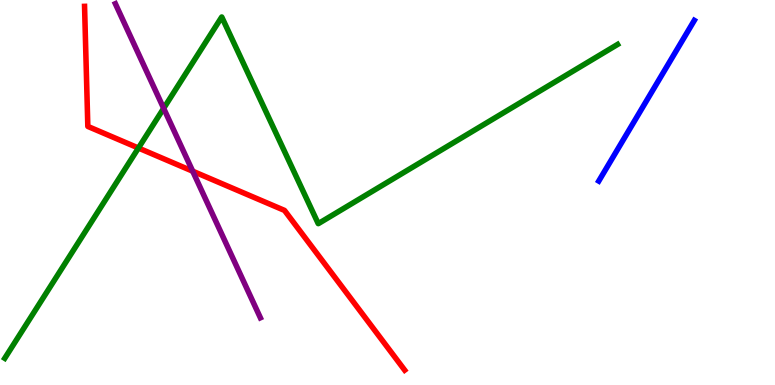[{'lines': ['blue', 'red'], 'intersections': []}, {'lines': ['green', 'red'], 'intersections': [{'x': 1.79, 'y': 6.16}]}, {'lines': ['purple', 'red'], 'intersections': [{'x': 2.49, 'y': 5.55}]}, {'lines': ['blue', 'green'], 'intersections': []}, {'lines': ['blue', 'purple'], 'intersections': []}, {'lines': ['green', 'purple'], 'intersections': [{'x': 2.11, 'y': 7.19}]}]